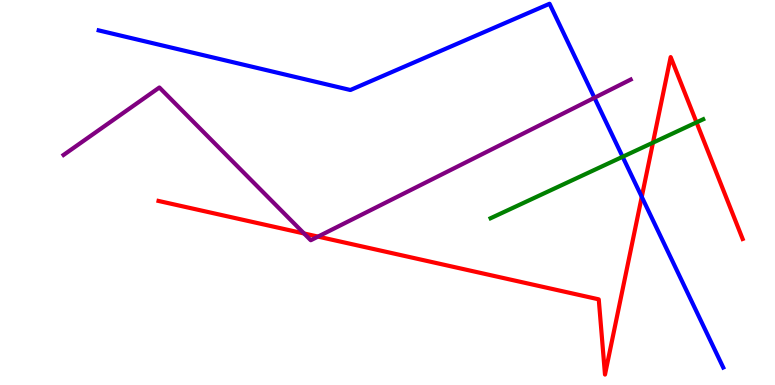[{'lines': ['blue', 'red'], 'intersections': [{'x': 8.28, 'y': 4.89}]}, {'lines': ['green', 'red'], 'intersections': [{'x': 8.43, 'y': 6.29}, {'x': 8.99, 'y': 6.82}]}, {'lines': ['purple', 'red'], 'intersections': [{'x': 3.92, 'y': 3.94}, {'x': 4.1, 'y': 3.85}]}, {'lines': ['blue', 'green'], 'intersections': [{'x': 8.03, 'y': 5.93}]}, {'lines': ['blue', 'purple'], 'intersections': [{'x': 7.67, 'y': 7.46}]}, {'lines': ['green', 'purple'], 'intersections': []}]